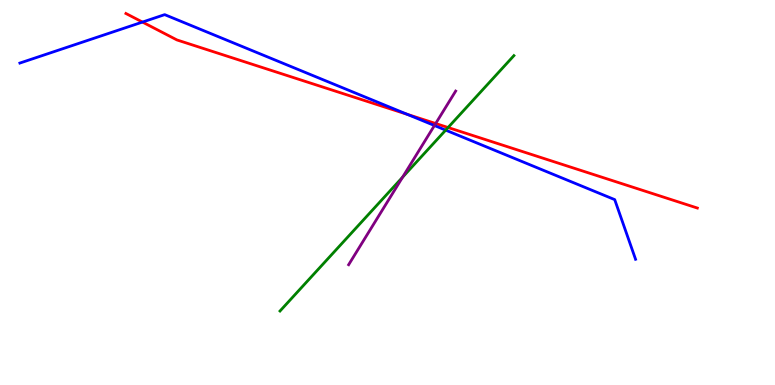[{'lines': ['blue', 'red'], 'intersections': [{'x': 1.84, 'y': 9.43}, {'x': 5.25, 'y': 7.03}]}, {'lines': ['green', 'red'], 'intersections': [{'x': 5.78, 'y': 6.69}]}, {'lines': ['purple', 'red'], 'intersections': [{'x': 5.62, 'y': 6.79}]}, {'lines': ['blue', 'green'], 'intersections': [{'x': 5.75, 'y': 6.62}]}, {'lines': ['blue', 'purple'], 'intersections': [{'x': 5.61, 'y': 6.74}]}, {'lines': ['green', 'purple'], 'intersections': [{'x': 5.2, 'y': 5.4}]}]